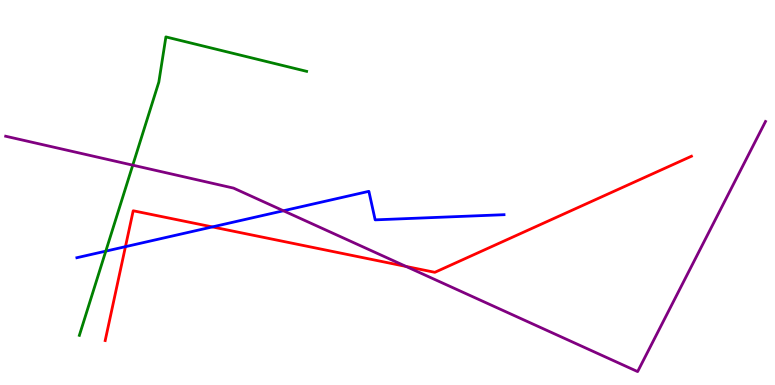[{'lines': ['blue', 'red'], 'intersections': [{'x': 1.62, 'y': 3.59}, {'x': 2.74, 'y': 4.11}]}, {'lines': ['green', 'red'], 'intersections': []}, {'lines': ['purple', 'red'], 'intersections': [{'x': 5.24, 'y': 3.08}]}, {'lines': ['blue', 'green'], 'intersections': [{'x': 1.37, 'y': 3.48}]}, {'lines': ['blue', 'purple'], 'intersections': [{'x': 3.66, 'y': 4.53}]}, {'lines': ['green', 'purple'], 'intersections': [{'x': 1.71, 'y': 5.71}]}]